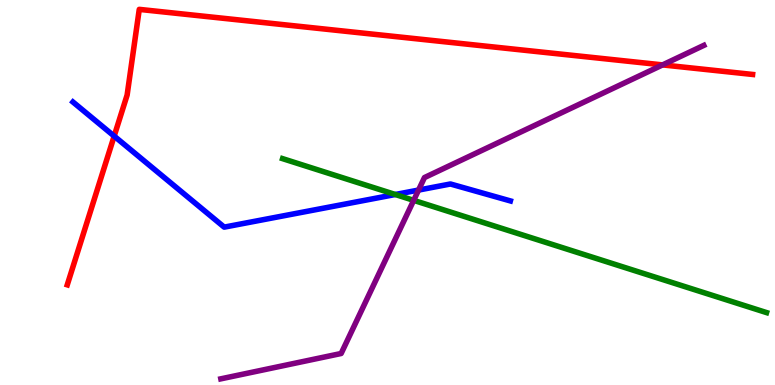[{'lines': ['blue', 'red'], 'intersections': [{'x': 1.47, 'y': 6.46}]}, {'lines': ['green', 'red'], 'intersections': []}, {'lines': ['purple', 'red'], 'intersections': [{'x': 8.55, 'y': 8.31}]}, {'lines': ['blue', 'green'], 'intersections': [{'x': 5.1, 'y': 4.95}]}, {'lines': ['blue', 'purple'], 'intersections': [{'x': 5.4, 'y': 5.06}]}, {'lines': ['green', 'purple'], 'intersections': [{'x': 5.34, 'y': 4.8}]}]